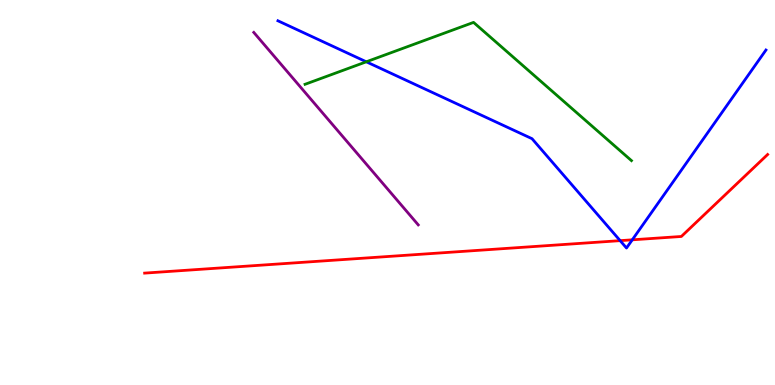[{'lines': ['blue', 'red'], 'intersections': [{'x': 8.0, 'y': 3.75}, {'x': 8.16, 'y': 3.77}]}, {'lines': ['green', 'red'], 'intersections': []}, {'lines': ['purple', 'red'], 'intersections': []}, {'lines': ['blue', 'green'], 'intersections': [{'x': 4.73, 'y': 8.39}]}, {'lines': ['blue', 'purple'], 'intersections': []}, {'lines': ['green', 'purple'], 'intersections': []}]